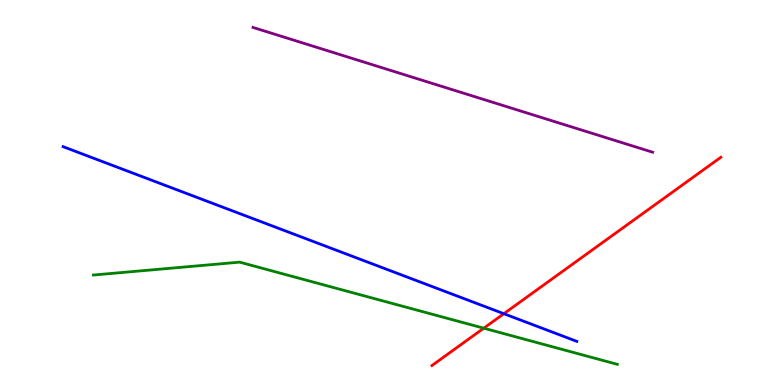[{'lines': ['blue', 'red'], 'intersections': [{'x': 6.5, 'y': 1.85}]}, {'lines': ['green', 'red'], 'intersections': [{'x': 6.24, 'y': 1.48}]}, {'lines': ['purple', 'red'], 'intersections': []}, {'lines': ['blue', 'green'], 'intersections': []}, {'lines': ['blue', 'purple'], 'intersections': []}, {'lines': ['green', 'purple'], 'intersections': []}]